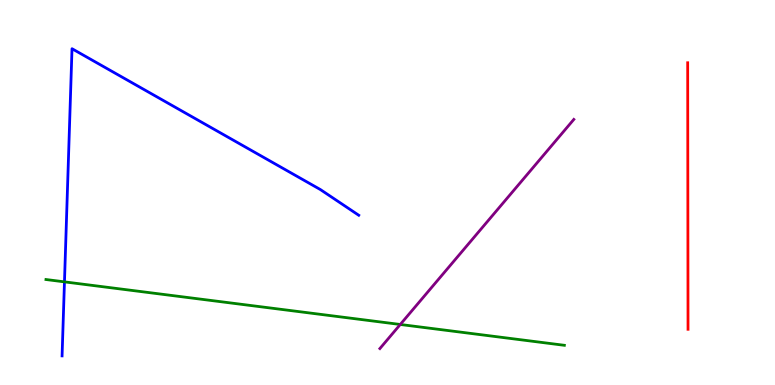[{'lines': ['blue', 'red'], 'intersections': []}, {'lines': ['green', 'red'], 'intersections': []}, {'lines': ['purple', 'red'], 'intersections': []}, {'lines': ['blue', 'green'], 'intersections': [{'x': 0.832, 'y': 2.68}]}, {'lines': ['blue', 'purple'], 'intersections': []}, {'lines': ['green', 'purple'], 'intersections': [{'x': 5.16, 'y': 1.57}]}]